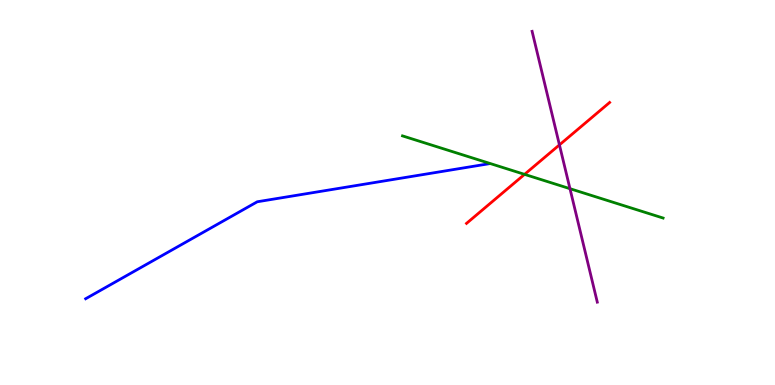[{'lines': ['blue', 'red'], 'intersections': []}, {'lines': ['green', 'red'], 'intersections': [{'x': 6.77, 'y': 5.47}]}, {'lines': ['purple', 'red'], 'intersections': [{'x': 7.22, 'y': 6.24}]}, {'lines': ['blue', 'green'], 'intersections': []}, {'lines': ['blue', 'purple'], 'intersections': []}, {'lines': ['green', 'purple'], 'intersections': [{'x': 7.35, 'y': 5.1}]}]